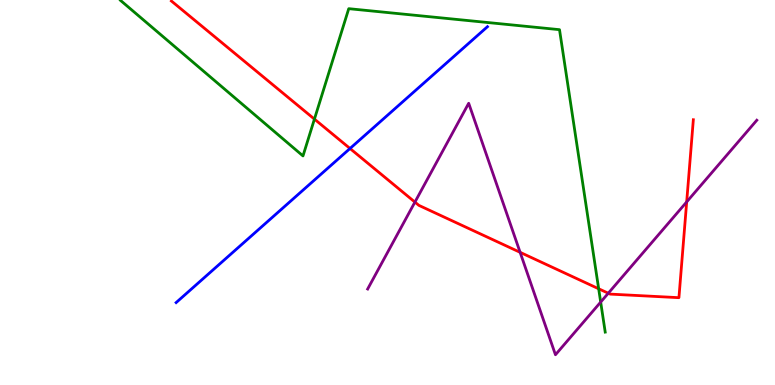[{'lines': ['blue', 'red'], 'intersections': [{'x': 4.52, 'y': 6.14}]}, {'lines': ['green', 'red'], 'intersections': [{'x': 4.06, 'y': 6.91}, {'x': 7.72, 'y': 2.5}]}, {'lines': ['purple', 'red'], 'intersections': [{'x': 5.35, 'y': 4.75}, {'x': 6.71, 'y': 3.45}, {'x': 7.85, 'y': 2.38}, {'x': 8.86, 'y': 4.76}]}, {'lines': ['blue', 'green'], 'intersections': []}, {'lines': ['blue', 'purple'], 'intersections': []}, {'lines': ['green', 'purple'], 'intersections': [{'x': 7.75, 'y': 2.15}]}]